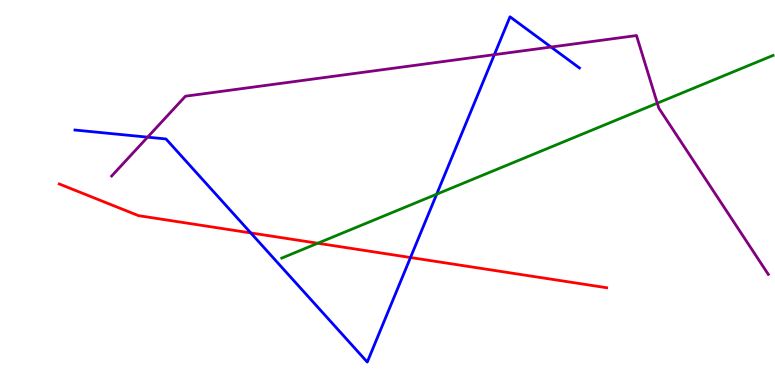[{'lines': ['blue', 'red'], 'intersections': [{'x': 3.24, 'y': 3.95}, {'x': 5.3, 'y': 3.31}]}, {'lines': ['green', 'red'], 'intersections': [{'x': 4.1, 'y': 3.68}]}, {'lines': ['purple', 'red'], 'intersections': []}, {'lines': ['blue', 'green'], 'intersections': [{'x': 5.63, 'y': 4.96}]}, {'lines': ['blue', 'purple'], 'intersections': [{'x': 1.9, 'y': 6.44}, {'x': 6.38, 'y': 8.58}, {'x': 7.11, 'y': 8.78}]}, {'lines': ['green', 'purple'], 'intersections': [{'x': 8.48, 'y': 7.32}]}]